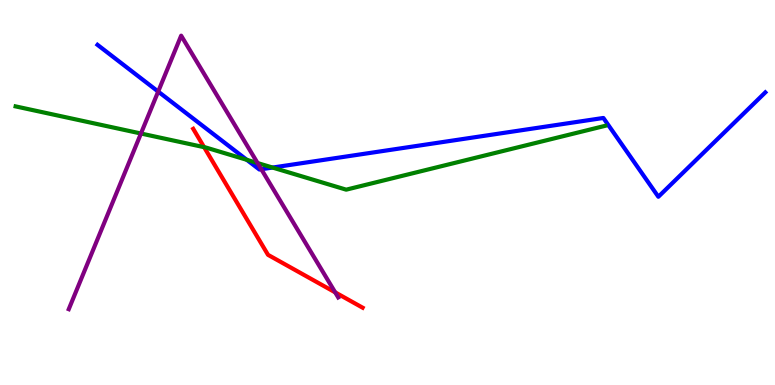[{'lines': ['blue', 'red'], 'intersections': []}, {'lines': ['green', 'red'], 'intersections': [{'x': 2.63, 'y': 6.18}]}, {'lines': ['purple', 'red'], 'intersections': [{'x': 4.32, 'y': 2.41}]}, {'lines': ['blue', 'green'], 'intersections': [{'x': 3.18, 'y': 5.85}, {'x': 3.52, 'y': 5.65}]}, {'lines': ['blue', 'purple'], 'intersections': [{'x': 2.04, 'y': 7.62}, {'x': 3.37, 'y': 5.6}]}, {'lines': ['green', 'purple'], 'intersections': [{'x': 1.82, 'y': 6.53}, {'x': 3.32, 'y': 5.76}]}]